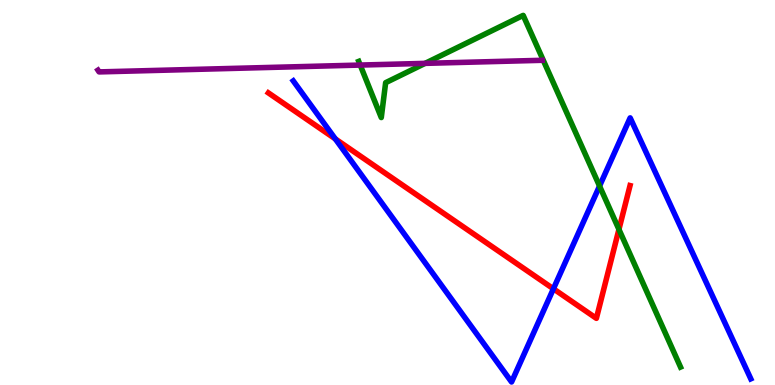[{'lines': ['blue', 'red'], 'intersections': [{'x': 4.33, 'y': 6.39}, {'x': 7.14, 'y': 2.5}]}, {'lines': ['green', 'red'], 'intersections': [{'x': 7.99, 'y': 4.04}]}, {'lines': ['purple', 'red'], 'intersections': []}, {'lines': ['blue', 'green'], 'intersections': [{'x': 7.74, 'y': 5.17}]}, {'lines': ['blue', 'purple'], 'intersections': []}, {'lines': ['green', 'purple'], 'intersections': [{'x': 4.65, 'y': 8.31}, {'x': 5.49, 'y': 8.35}]}]